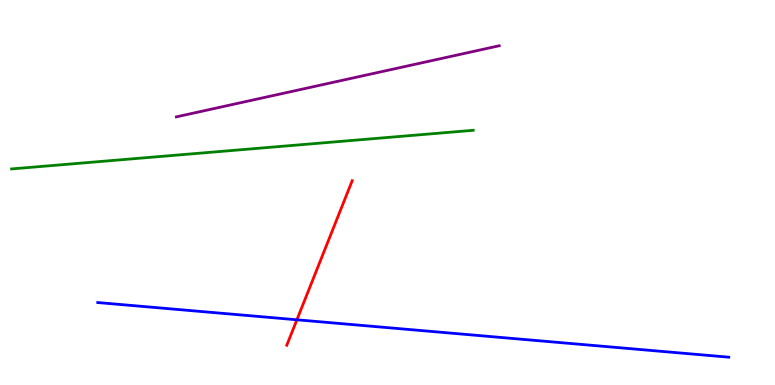[{'lines': ['blue', 'red'], 'intersections': [{'x': 3.83, 'y': 1.69}]}, {'lines': ['green', 'red'], 'intersections': []}, {'lines': ['purple', 'red'], 'intersections': []}, {'lines': ['blue', 'green'], 'intersections': []}, {'lines': ['blue', 'purple'], 'intersections': []}, {'lines': ['green', 'purple'], 'intersections': []}]